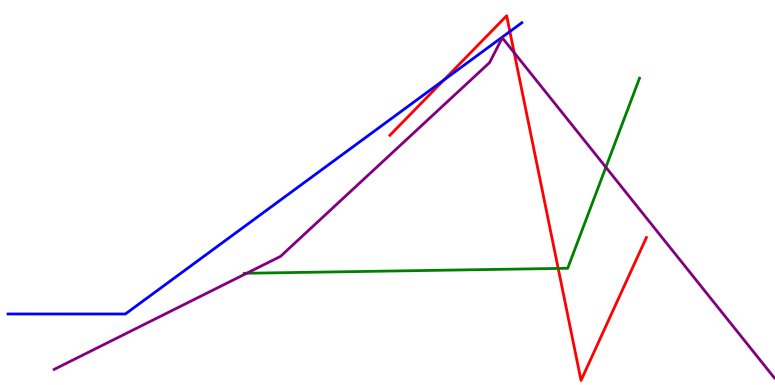[{'lines': ['blue', 'red'], 'intersections': [{'x': 5.73, 'y': 7.92}, {'x': 6.58, 'y': 9.18}]}, {'lines': ['green', 'red'], 'intersections': [{'x': 7.2, 'y': 3.03}]}, {'lines': ['purple', 'red'], 'intersections': [{'x': 6.63, 'y': 8.63}]}, {'lines': ['blue', 'green'], 'intersections': []}, {'lines': ['blue', 'purple'], 'intersections': []}, {'lines': ['green', 'purple'], 'intersections': [{'x': 3.18, 'y': 2.9}, {'x': 7.82, 'y': 5.66}]}]